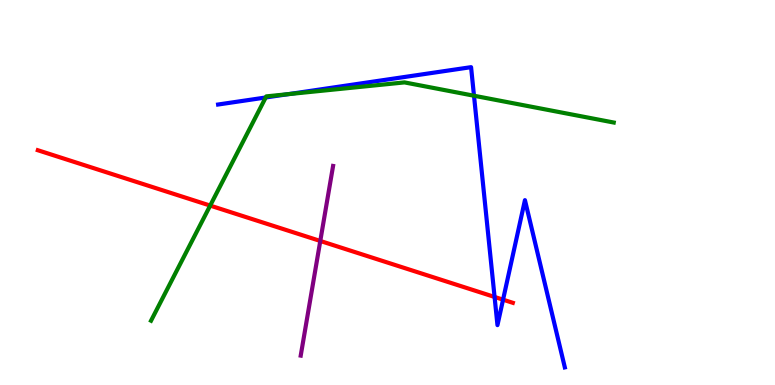[{'lines': ['blue', 'red'], 'intersections': [{'x': 6.38, 'y': 2.29}, {'x': 6.49, 'y': 2.22}]}, {'lines': ['green', 'red'], 'intersections': [{'x': 2.71, 'y': 4.66}]}, {'lines': ['purple', 'red'], 'intersections': [{'x': 4.13, 'y': 3.74}]}, {'lines': ['blue', 'green'], 'intersections': [{'x': 3.43, 'y': 7.47}, {'x': 3.72, 'y': 7.55}, {'x': 6.12, 'y': 7.51}]}, {'lines': ['blue', 'purple'], 'intersections': []}, {'lines': ['green', 'purple'], 'intersections': []}]